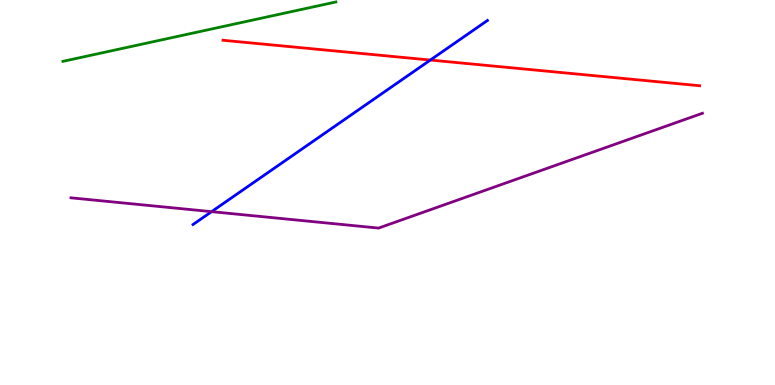[{'lines': ['blue', 'red'], 'intersections': [{'x': 5.55, 'y': 8.44}]}, {'lines': ['green', 'red'], 'intersections': []}, {'lines': ['purple', 'red'], 'intersections': []}, {'lines': ['blue', 'green'], 'intersections': []}, {'lines': ['blue', 'purple'], 'intersections': [{'x': 2.73, 'y': 4.5}]}, {'lines': ['green', 'purple'], 'intersections': []}]